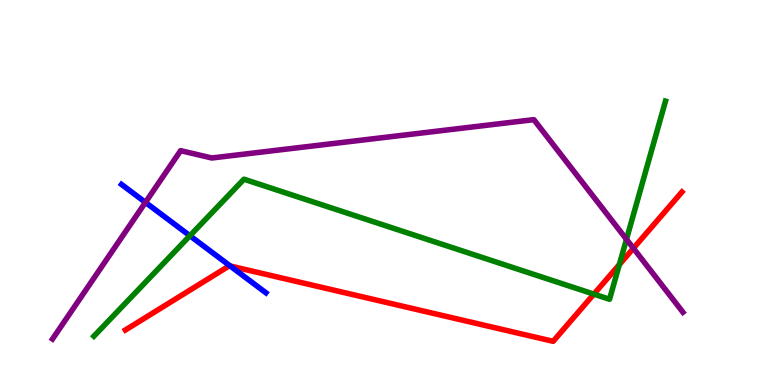[{'lines': ['blue', 'red'], 'intersections': [{'x': 2.97, 'y': 3.09}]}, {'lines': ['green', 'red'], 'intersections': [{'x': 7.66, 'y': 2.36}, {'x': 7.99, 'y': 3.13}]}, {'lines': ['purple', 'red'], 'intersections': [{'x': 8.17, 'y': 3.55}]}, {'lines': ['blue', 'green'], 'intersections': [{'x': 2.45, 'y': 3.88}]}, {'lines': ['blue', 'purple'], 'intersections': [{'x': 1.88, 'y': 4.74}]}, {'lines': ['green', 'purple'], 'intersections': [{'x': 8.08, 'y': 3.78}]}]